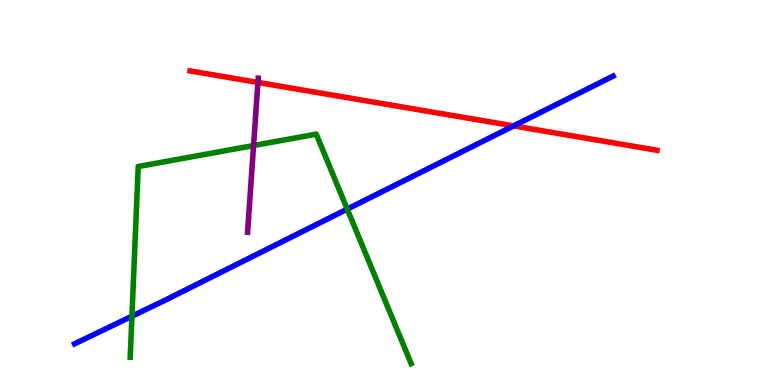[{'lines': ['blue', 'red'], 'intersections': [{'x': 6.63, 'y': 6.73}]}, {'lines': ['green', 'red'], 'intersections': []}, {'lines': ['purple', 'red'], 'intersections': [{'x': 3.33, 'y': 7.86}]}, {'lines': ['blue', 'green'], 'intersections': [{'x': 1.7, 'y': 1.79}, {'x': 4.48, 'y': 4.57}]}, {'lines': ['blue', 'purple'], 'intersections': []}, {'lines': ['green', 'purple'], 'intersections': [{'x': 3.27, 'y': 6.22}]}]